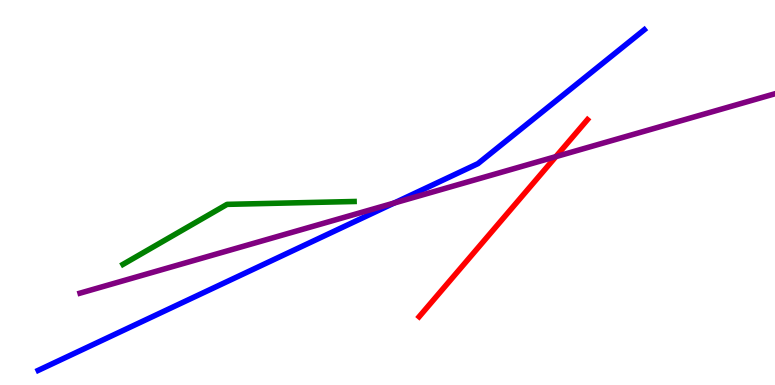[{'lines': ['blue', 'red'], 'intersections': []}, {'lines': ['green', 'red'], 'intersections': []}, {'lines': ['purple', 'red'], 'intersections': [{'x': 7.17, 'y': 5.93}]}, {'lines': ['blue', 'green'], 'intersections': []}, {'lines': ['blue', 'purple'], 'intersections': [{'x': 5.09, 'y': 4.73}]}, {'lines': ['green', 'purple'], 'intersections': []}]